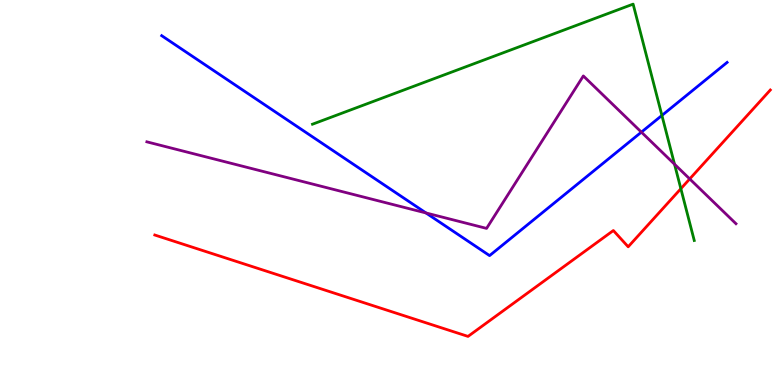[{'lines': ['blue', 'red'], 'intersections': []}, {'lines': ['green', 'red'], 'intersections': [{'x': 8.79, 'y': 5.1}]}, {'lines': ['purple', 'red'], 'intersections': [{'x': 8.9, 'y': 5.35}]}, {'lines': ['blue', 'green'], 'intersections': [{'x': 8.54, 'y': 7.0}]}, {'lines': ['blue', 'purple'], 'intersections': [{'x': 5.5, 'y': 4.47}, {'x': 8.28, 'y': 6.57}]}, {'lines': ['green', 'purple'], 'intersections': [{'x': 8.7, 'y': 5.73}]}]